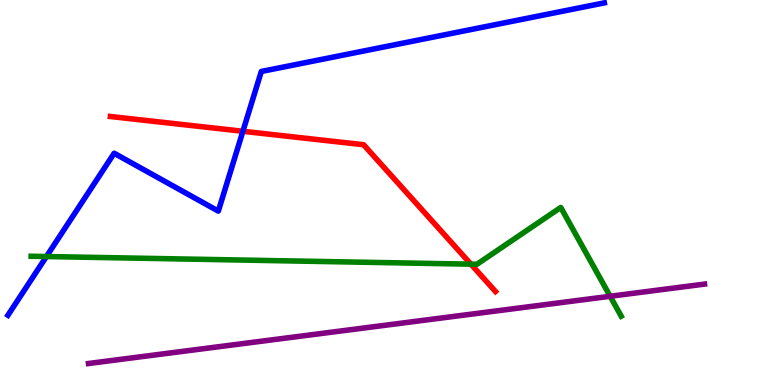[{'lines': ['blue', 'red'], 'intersections': [{'x': 3.13, 'y': 6.59}]}, {'lines': ['green', 'red'], 'intersections': [{'x': 6.08, 'y': 3.14}]}, {'lines': ['purple', 'red'], 'intersections': []}, {'lines': ['blue', 'green'], 'intersections': [{'x': 0.599, 'y': 3.34}]}, {'lines': ['blue', 'purple'], 'intersections': []}, {'lines': ['green', 'purple'], 'intersections': [{'x': 7.87, 'y': 2.3}]}]